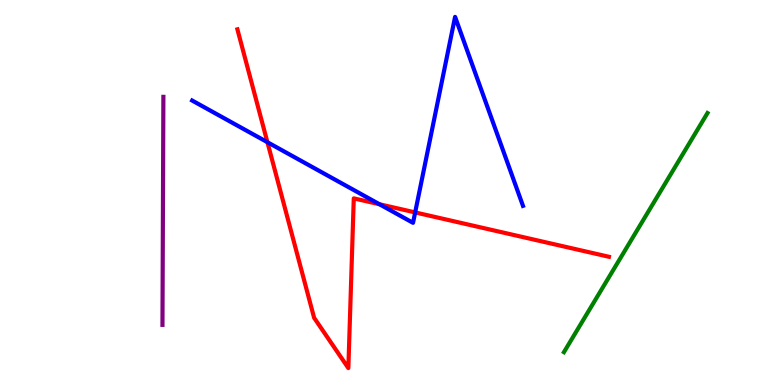[{'lines': ['blue', 'red'], 'intersections': [{'x': 3.45, 'y': 6.31}, {'x': 4.9, 'y': 4.7}, {'x': 5.36, 'y': 4.48}]}, {'lines': ['green', 'red'], 'intersections': []}, {'lines': ['purple', 'red'], 'intersections': []}, {'lines': ['blue', 'green'], 'intersections': []}, {'lines': ['blue', 'purple'], 'intersections': []}, {'lines': ['green', 'purple'], 'intersections': []}]